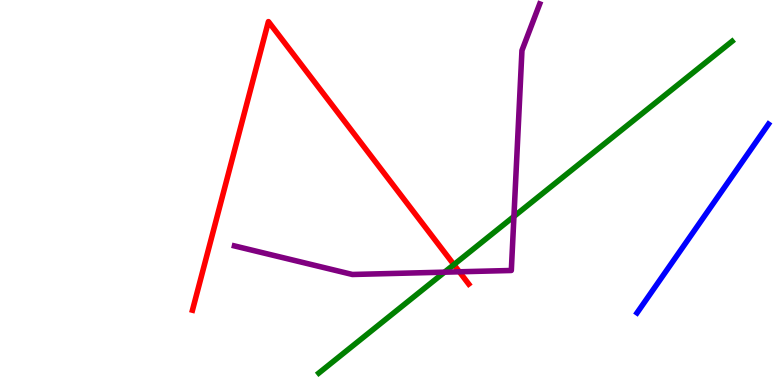[{'lines': ['blue', 'red'], 'intersections': []}, {'lines': ['green', 'red'], 'intersections': [{'x': 5.86, 'y': 3.13}]}, {'lines': ['purple', 'red'], 'intersections': [{'x': 5.93, 'y': 2.94}]}, {'lines': ['blue', 'green'], 'intersections': []}, {'lines': ['blue', 'purple'], 'intersections': []}, {'lines': ['green', 'purple'], 'intersections': [{'x': 5.74, 'y': 2.93}, {'x': 6.63, 'y': 4.38}]}]